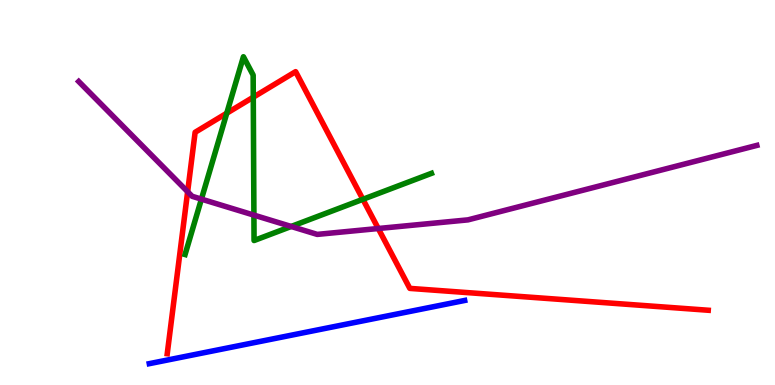[{'lines': ['blue', 'red'], 'intersections': []}, {'lines': ['green', 'red'], 'intersections': [{'x': 2.93, 'y': 7.06}, {'x': 3.27, 'y': 7.48}, {'x': 4.68, 'y': 4.82}]}, {'lines': ['purple', 'red'], 'intersections': [{'x': 2.42, 'y': 5.02}, {'x': 4.88, 'y': 4.06}]}, {'lines': ['blue', 'green'], 'intersections': []}, {'lines': ['blue', 'purple'], 'intersections': []}, {'lines': ['green', 'purple'], 'intersections': [{'x': 2.6, 'y': 4.83}, {'x': 3.28, 'y': 4.41}, {'x': 3.76, 'y': 4.12}]}]